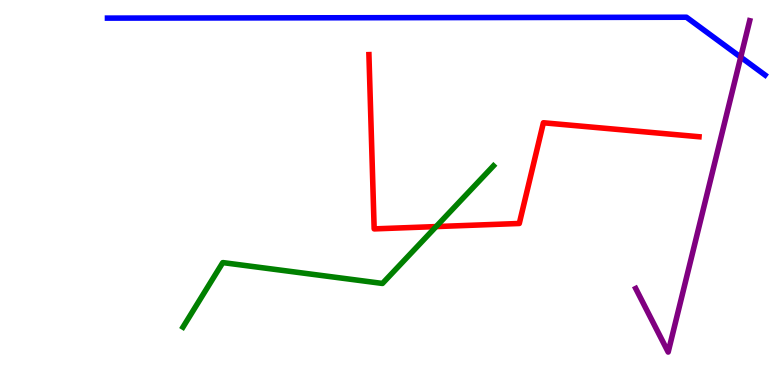[{'lines': ['blue', 'red'], 'intersections': []}, {'lines': ['green', 'red'], 'intersections': [{'x': 5.63, 'y': 4.11}]}, {'lines': ['purple', 'red'], 'intersections': []}, {'lines': ['blue', 'green'], 'intersections': []}, {'lines': ['blue', 'purple'], 'intersections': [{'x': 9.56, 'y': 8.52}]}, {'lines': ['green', 'purple'], 'intersections': []}]